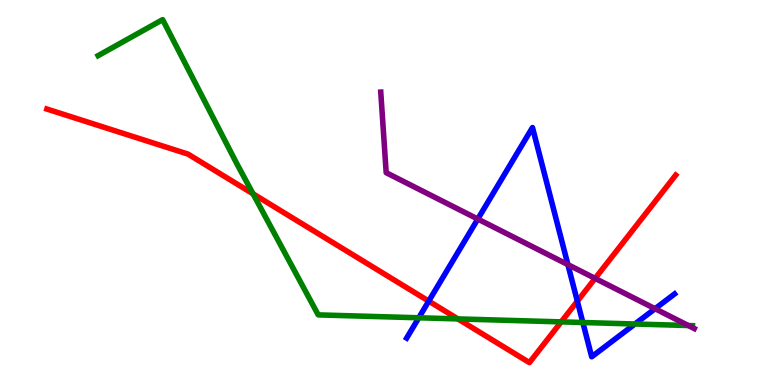[{'lines': ['blue', 'red'], 'intersections': [{'x': 5.53, 'y': 2.18}, {'x': 7.45, 'y': 2.18}]}, {'lines': ['green', 'red'], 'intersections': [{'x': 3.27, 'y': 4.97}, {'x': 5.91, 'y': 1.72}, {'x': 7.24, 'y': 1.64}]}, {'lines': ['purple', 'red'], 'intersections': [{'x': 7.68, 'y': 2.77}]}, {'lines': ['blue', 'green'], 'intersections': [{'x': 5.4, 'y': 1.75}, {'x': 7.52, 'y': 1.62}, {'x': 8.19, 'y': 1.58}]}, {'lines': ['blue', 'purple'], 'intersections': [{'x': 6.17, 'y': 4.31}, {'x': 7.33, 'y': 3.13}, {'x': 8.45, 'y': 1.98}]}, {'lines': ['green', 'purple'], 'intersections': [{'x': 8.88, 'y': 1.54}]}]